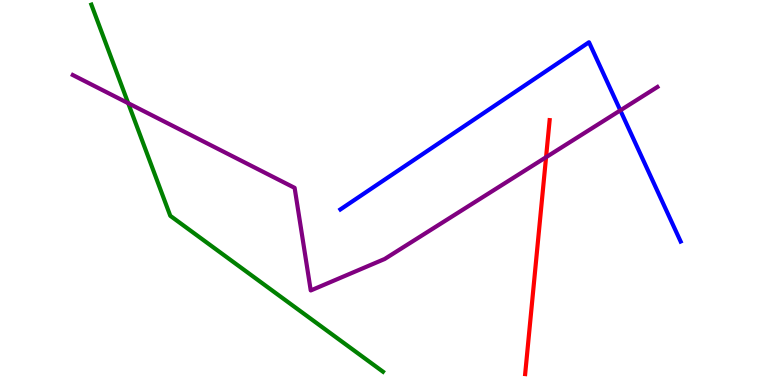[{'lines': ['blue', 'red'], 'intersections': []}, {'lines': ['green', 'red'], 'intersections': []}, {'lines': ['purple', 'red'], 'intersections': [{'x': 7.05, 'y': 5.92}]}, {'lines': ['blue', 'green'], 'intersections': []}, {'lines': ['blue', 'purple'], 'intersections': [{'x': 8.0, 'y': 7.13}]}, {'lines': ['green', 'purple'], 'intersections': [{'x': 1.65, 'y': 7.32}]}]